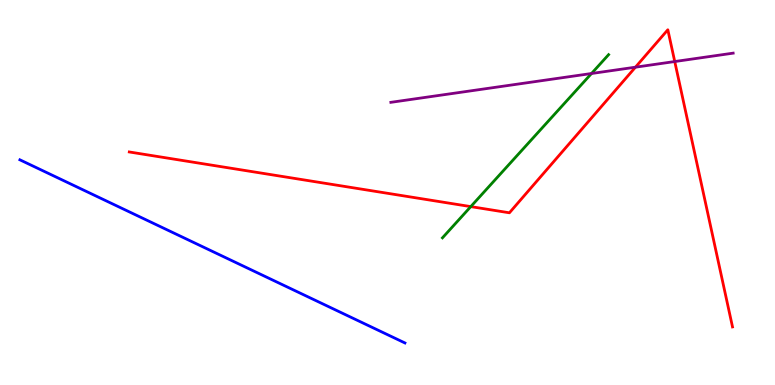[{'lines': ['blue', 'red'], 'intersections': []}, {'lines': ['green', 'red'], 'intersections': [{'x': 6.07, 'y': 4.63}]}, {'lines': ['purple', 'red'], 'intersections': [{'x': 8.2, 'y': 8.25}, {'x': 8.71, 'y': 8.4}]}, {'lines': ['blue', 'green'], 'intersections': []}, {'lines': ['blue', 'purple'], 'intersections': []}, {'lines': ['green', 'purple'], 'intersections': [{'x': 7.63, 'y': 8.09}]}]